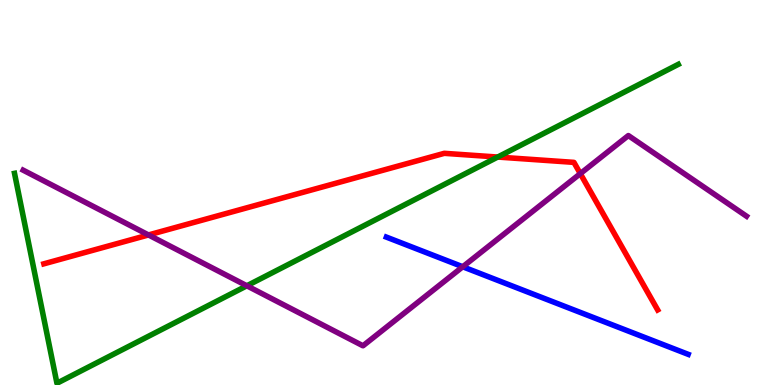[{'lines': ['blue', 'red'], 'intersections': []}, {'lines': ['green', 'red'], 'intersections': [{'x': 6.42, 'y': 5.92}]}, {'lines': ['purple', 'red'], 'intersections': [{'x': 1.92, 'y': 3.9}, {'x': 7.49, 'y': 5.49}]}, {'lines': ['blue', 'green'], 'intersections': []}, {'lines': ['blue', 'purple'], 'intersections': [{'x': 5.97, 'y': 3.07}]}, {'lines': ['green', 'purple'], 'intersections': [{'x': 3.19, 'y': 2.58}]}]